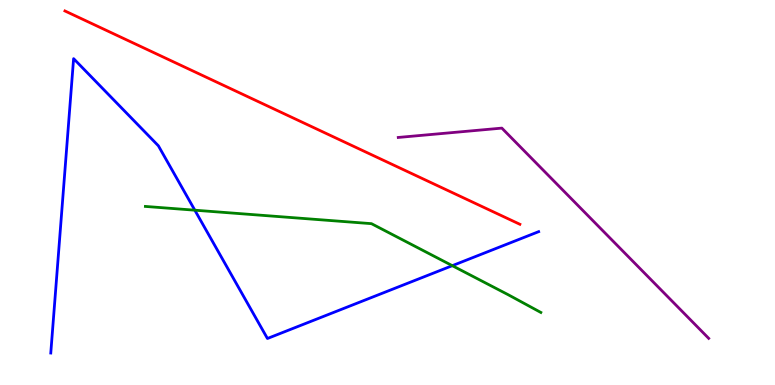[{'lines': ['blue', 'red'], 'intersections': []}, {'lines': ['green', 'red'], 'intersections': []}, {'lines': ['purple', 'red'], 'intersections': []}, {'lines': ['blue', 'green'], 'intersections': [{'x': 2.51, 'y': 4.54}, {'x': 5.84, 'y': 3.1}]}, {'lines': ['blue', 'purple'], 'intersections': []}, {'lines': ['green', 'purple'], 'intersections': []}]